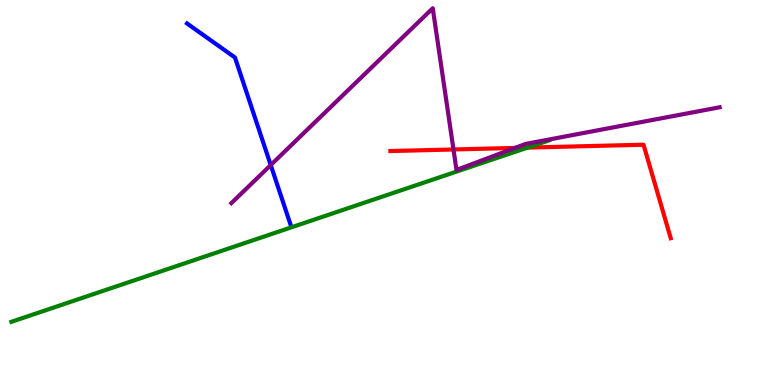[{'lines': ['blue', 'red'], 'intersections': []}, {'lines': ['green', 'red'], 'intersections': [{'x': 6.81, 'y': 6.17}]}, {'lines': ['purple', 'red'], 'intersections': [{'x': 5.85, 'y': 6.12}, {'x': 6.65, 'y': 6.16}]}, {'lines': ['blue', 'green'], 'intersections': []}, {'lines': ['blue', 'purple'], 'intersections': [{'x': 3.49, 'y': 5.71}]}, {'lines': ['green', 'purple'], 'intersections': []}]